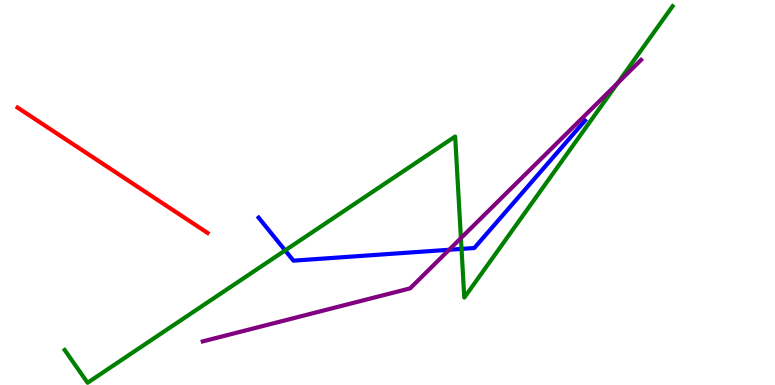[{'lines': ['blue', 'red'], 'intersections': []}, {'lines': ['green', 'red'], 'intersections': []}, {'lines': ['purple', 'red'], 'intersections': []}, {'lines': ['blue', 'green'], 'intersections': [{'x': 3.68, 'y': 3.5}, {'x': 5.96, 'y': 3.54}]}, {'lines': ['blue', 'purple'], 'intersections': [{'x': 5.8, 'y': 3.51}]}, {'lines': ['green', 'purple'], 'intersections': [{'x': 5.95, 'y': 3.82}, {'x': 7.97, 'y': 7.84}]}]